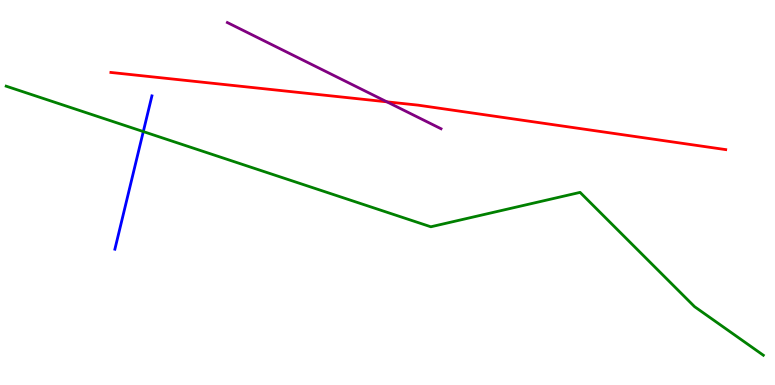[{'lines': ['blue', 'red'], 'intersections': []}, {'lines': ['green', 'red'], 'intersections': []}, {'lines': ['purple', 'red'], 'intersections': [{'x': 4.99, 'y': 7.36}]}, {'lines': ['blue', 'green'], 'intersections': [{'x': 1.85, 'y': 6.58}]}, {'lines': ['blue', 'purple'], 'intersections': []}, {'lines': ['green', 'purple'], 'intersections': []}]